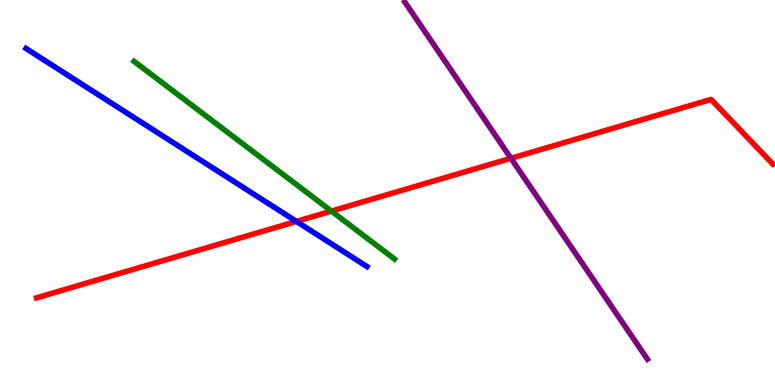[{'lines': ['blue', 'red'], 'intersections': [{'x': 3.82, 'y': 4.25}]}, {'lines': ['green', 'red'], 'intersections': [{'x': 4.28, 'y': 4.52}]}, {'lines': ['purple', 'red'], 'intersections': [{'x': 6.59, 'y': 5.89}]}, {'lines': ['blue', 'green'], 'intersections': []}, {'lines': ['blue', 'purple'], 'intersections': []}, {'lines': ['green', 'purple'], 'intersections': []}]